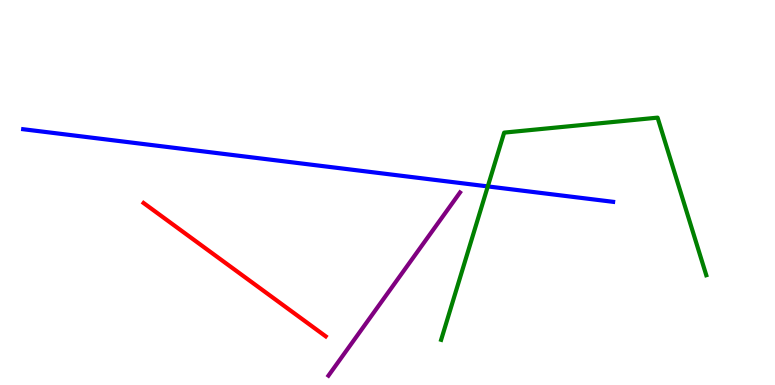[{'lines': ['blue', 'red'], 'intersections': []}, {'lines': ['green', 'red'], 'intersections': []}, {'lines': ['purple', 'red'], 'intersections': []}, {'lines': ['blue', 'green'], 'intersections': [{'x': 6.29, 'y': 5.16}]}, {'lines': ['blue', 'purple'], 'intersections': []}, {'lines': ['green', 'purple'], 'intersections': []}]